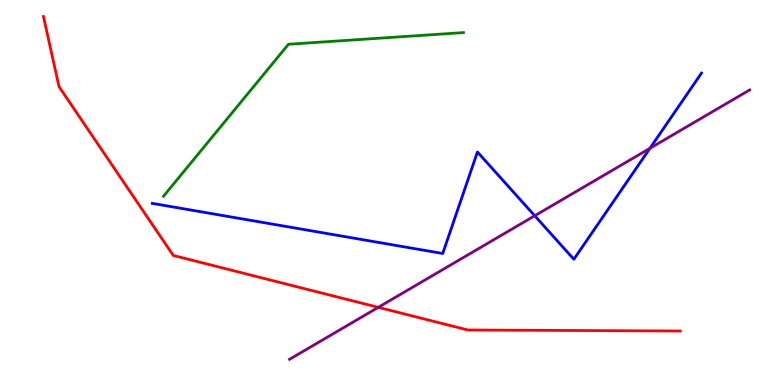[{'lines': ['blue', 'red'], 'intersections': []}, {'lines': ['green', 'red'], 'intersections': []}, {'lines': ['purple', 'red'], 'intersections': [{'x': 4.88, 'y': 2.02}]}, {'lines': ['blue', 'green'], 'intersections': []}, {'lines': ['blue', 'purple'], 'intersections': [{'x': 6.9, 'y': 4.4}, {'x': 8.39, 'y': 6.15}]}, {'lines': ['green', 'purple'], 'intersections': []}]